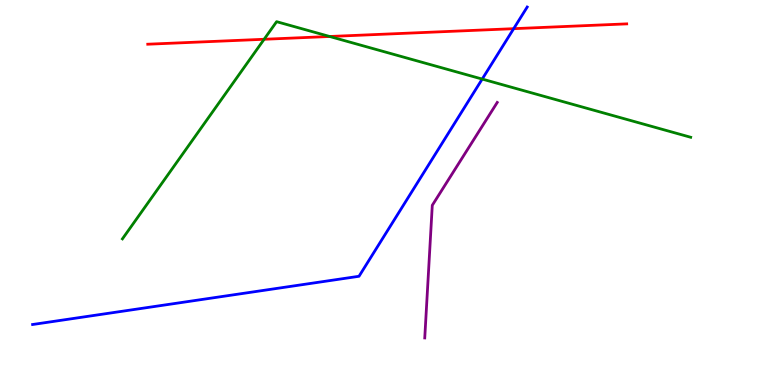[{'lines': ['blue', 'red'], 'intersections': [{'x': 6.63, 'y': 9.26}]}, {'lines': ['green', 'red'], 'intersections': [{'x': 3.41, 'y': 8.98}, {'x': 4.25, 'y': 9.05}]}, {'lines': ['purple', 'red'], 'intersections': []}, {'lines': ['blue', 'green'], 'intersections': [{'x': 6.22, 'y': 7.95}]}, {'lines': ['blue', 'purple'], 'intersections': []}, {'lines': ['green', 'purple'], 'intersections': []}]